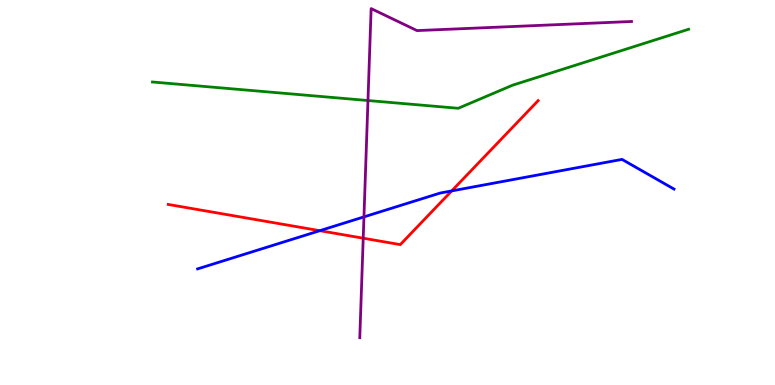[{'lines': ['blue', 'red'], 'intersections': [{'x': 4.13, 'y': 4.01}, {'x': 5.83, 'y': 5.04}]}, {'lines': ['green', 'red'], 'intersections': []}, {'lines': ['purple', 'red'], 'intersections': [{'x': 4.69, 'y': 3.81}]}, {'lines': ['blue', 'green'], 'intersections': []}, {'lines': ['blue', 'purple'], 'intersections': [{'x': 4.7, 'y': 4.37}]}, {'lines': ['green', 'purple'], 'intersections': [{'x': 4.75, 'y': 7.39}]}]